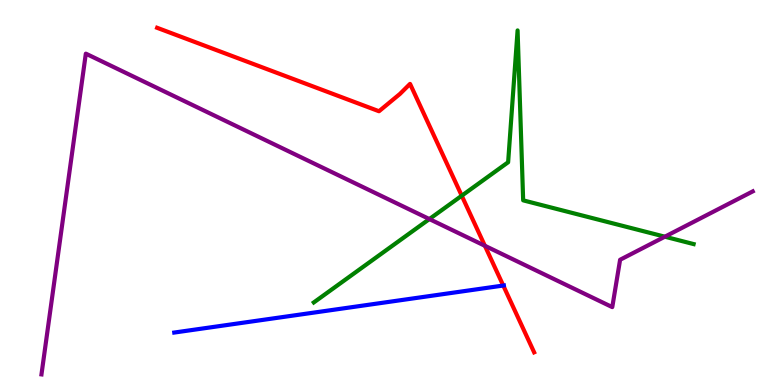[{'lines': ['blue', 'red'], 'intersections': [{'x': 6.49, 'y': 2.58}]}, {'lines': ['green', 'red'], 'intersections': [{'x': 5.96, 'y': 4.92}]}, {'lines': ['purple', 'red'], 'intersections': [{'x': 6.26, 'y': 3.62}]}, {'lines': ['blue', 'green'], 'intersections': []}, {'lines': ['blue', 'purple'], 'intersections': []}, {'lines': ['green', 'purple'], 'intersections': [{'x': 5.54, 'y': 4.31}, {'x': 8.58, 'y': 3.85}]}]